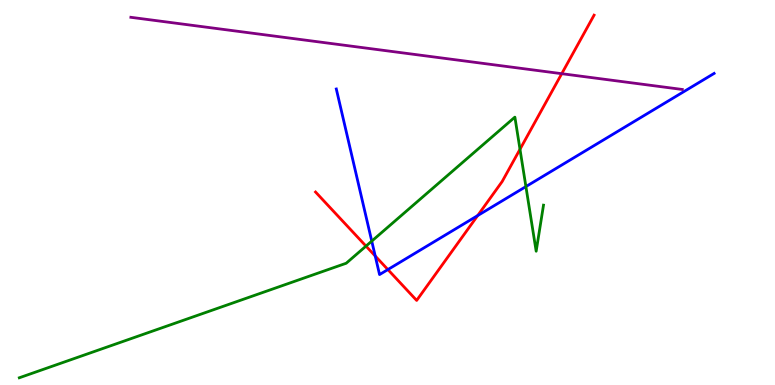[{'lines': ['blue', 'red'], 'intersections': [{'x': 4.84, 'y': 3.35}, {'x': 5.0, 'y': 3.0}, {'x': 6.16, 'y': 4.4}]}, {'lines': ['green', 'red'], 'intersections': [{'x': 4.72, 'y': 3.61}, {'x': 6.71, 'y': 6.12}]}, {'lines': ['purple', 'red'], 'intersections': [{'x': 7.25, 'y': 8.09}]}, {'lines': ['blue', 'green'], 'intersections': [{'x': 4.8, 'y': 3.74}, {'x': 6.79, 'y': 5.15}]}, {'lines': ['blue', 'purple'], 'intersections': []}, {'lines': ['green', 'purple'], 'intersections': []}]